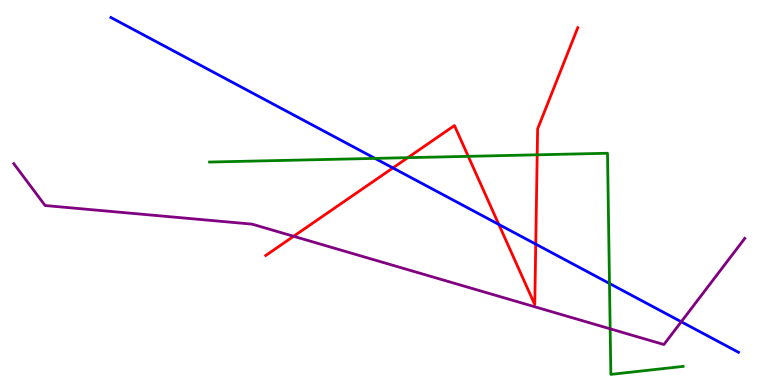[{'lines': ['blue', 'red'], 'intersections': [{'x': 5.07, 'y': 5.64}, {'x': 6.44, 'y': 4.17}, {'x': 6.91, 'y': 3.66}]}, {'lines': ['green', 'red'], 'intersections': [{'x': 5.26, 'y': 5.9}, {'x': 6.04, 'y': 5.94}, {'x': 6.93, 'y': 5.98}]}, {'lines': ['purple', 'red'], 'intersections': [{'x': 3.79, 'y': 3.86}]}, {'lines': ['blue', 'green'], 'intersections': [{'x': 4.84, 'y': 5.89}, {'x': 7.86, 'y': 2.64}]}, {'lines': ['blue', 'purple'], 'intersections': [{'x': 8.79, 'y': 1.64}]}, {'lines': ['green', 'purple'], 'intersections': [{'x': 7.87, 'y': 1.46}]}]